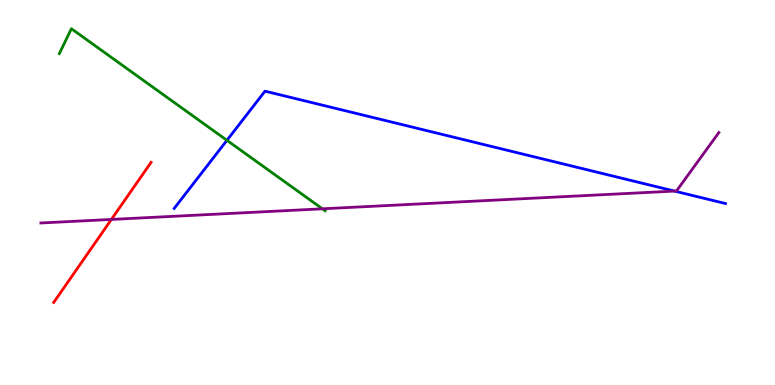[{'lines': ['blue', 'red'], 'intersections': []}, {'lines': ['green', 'red'], 'intersections': []}, {'lines': ['purple', 'red'], 'intersections': [{'x': 1.44, 'y': 4.3}]}, {'lines': ['blue', 'green'], 'intersections': [{'x': 2.93, 'y': 6.36}]}, {'lines': ['blue', 'purple'], 'intersections': [{'x': 8.7, 'y': 5.04}]}, {'lines': ['green', 'purple'], 'intersections': [{'x': 4.16, 'y': 4.58}]}]